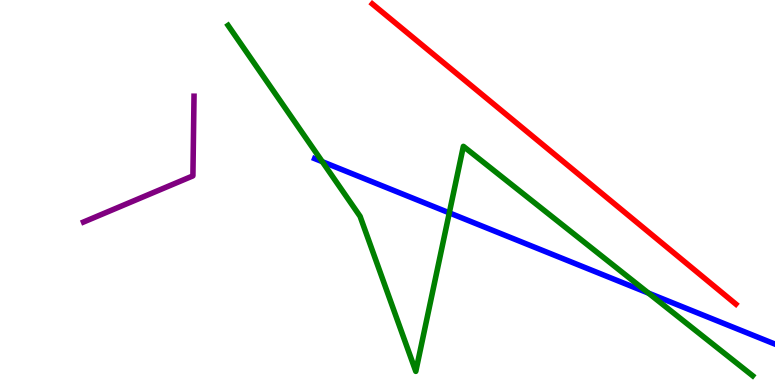[{'lines': ['blue', 'red'], 'intersections': []}, {'lines': ['green', 'red'], 'intersections': []}, {'lines': ['purple', 'red'], 'intersections': []}, {'lines': ['blue', 'green'], 'intersections': [{'x': 4.16, 'y': 5.8}, {'x': 5.8, 'y': 4.47}, {'x': 8.37, 'y': 2.39}]}, {'lines': ['blue', 'purple'], 'intersections': []}, {'lines': ['green', 'purple'], 'intersections': []}]